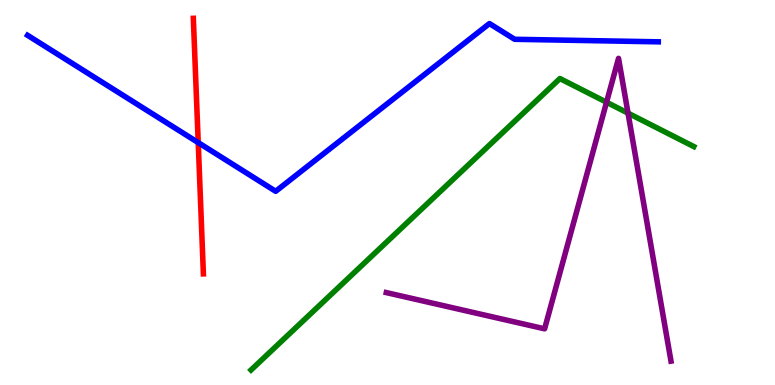[{'lines': ['blue', 'red'], 'intersections': [{'x': 2.56, 'y': 6.3}]}, {'lines': ['green', 'red'], 'intersections': []}, {'lines': ['purple', 'red'], 'intersections': []}, {'lines': ['blue', 'green'], 'intersections': []}, {'lines': ['blue', 'purple'], 'intersections': []}, {'lines': ['green', 'purple'], 'intersections': [{'x': 7.83, 'y': 7.34}, {'x': 8.1, 'y': 7.06}]}]